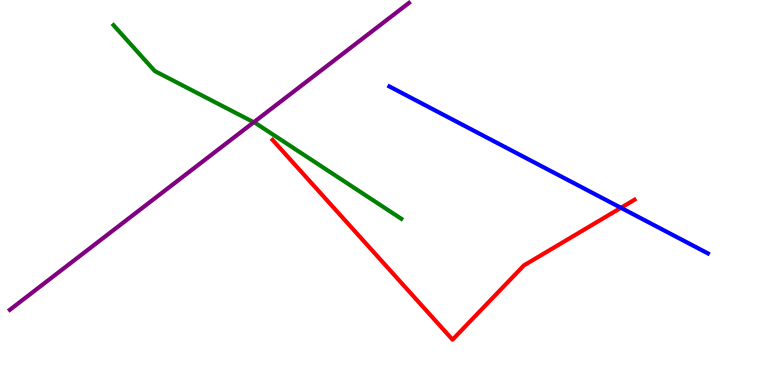[{'lines': ['blue', 'red'], 'intersections': [{'x': 8.01, 'y': 4.6}]}, {'lines': ['green', 'red'], 'intersections': []}, {'lines': ['purple', 'red'], 'intersections': []}, {'lines': ['blue', 'green'], 'intersections': []}, {'lines': ['blue', 'purple'], 'intersections': []}, {'lines': ['green', 'purple'], 'intersections': [{'x': 3.27, 'y': 6.82}]}]